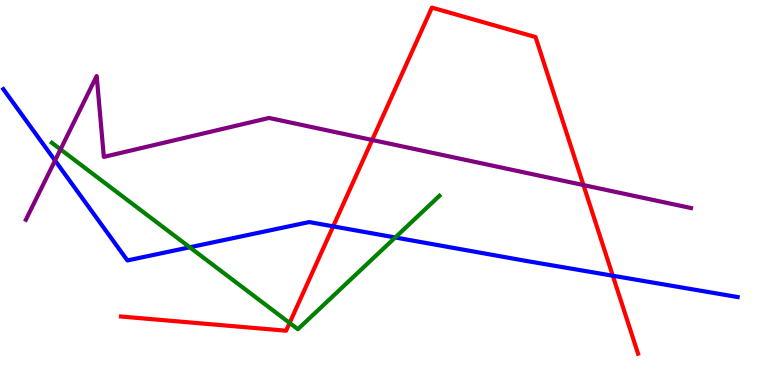[{'lines': ['blue', 'red'], 'intersections': [{'x': 4.3, 'y': 4.12}, {'x': 7.91, 'y': 2.84}]}, {'lines': ['green', 'red'], 'intersections': [{'x': 3.74, 'y': 1.61}]}, {'lines': ['purple', 'red'], 'intersections': [{'x': 4.8, 'y': 6.36}, {'x': 7.53, 'y': 5.19}]}, {'lines': ['blue', 'green'], 'intersections': [{'x': 2.45, 'y': 3.58}, {'x': 5.1, 'y': 3.83}]}, {'lines': ['blue', 'purple'], 'intersections': [{'x': 0.71, 'y': 5.83}]}, {'lines': ['green', 'purple'], 'intersections': [{'x': 0.781, 'y': 6.12}]}]